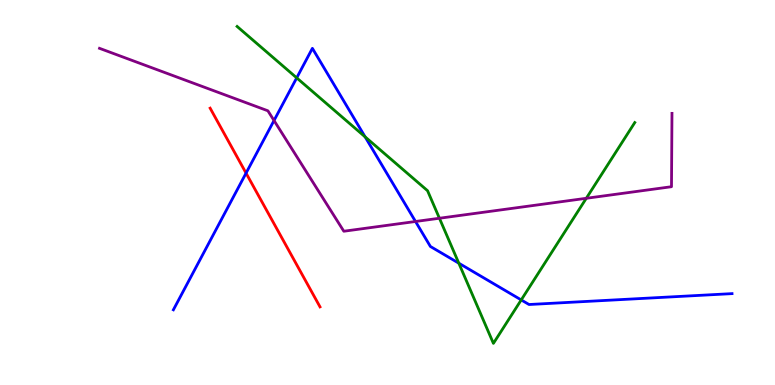[{'lines': ['blue', 'red'], 'intersections': [{'x': 3.17, 'y': 5.5}]}, {'lines': ['green', 'red'], 'intersections': []}, {'lines': ['purple', 'red'], 'intersections': []}, {'lines': ['blue', 'green'], 'intersections': [{'x': 3.83, 'y': 7.98}, {'x': 4.71, 'y': 6.44}, {'x': 5.92, 'y': 3.16}, {'x': 6.73, 'y': 2.21}]}, {'lines': ['blue', 'purple'], 'intersections': [{'x': 3.54, 'y': 6.87}, {'x': 5.36, 'y': 4.25}]}, {'lines': ['green', 'purple'], 'intersections': [{'x': 5.67, 'y': 4.33}, {'x': 7.57, 'y': 4.85}]}]